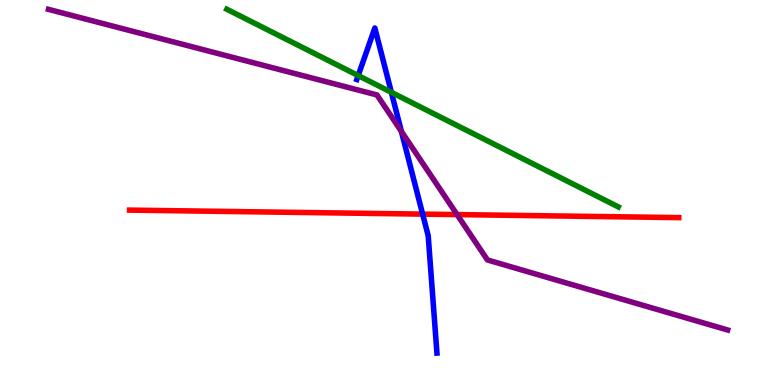[{'lines': ['blue', 'red'], 'intersections': [{'x': 5.45, 'y': 4.44}]}, {'lines': ['green', 'red'], 'intersections': []}, {'lines': ['purple', 'red'], 'intersections': [{'x': 5.9, 'y': 4.43}]}, {'lines': ['blue', 'green'], 'intersections': [{'x': 4.62, 'y': 8.04}, {'x': 5.05, 'y': 7.6}]}, {'lines': ['blue', 'purple'], 'intersections': [{'x': 5.18, 'y': 6.59}]}, {'lines': ['green', 'purple'], 'intersections': []}]